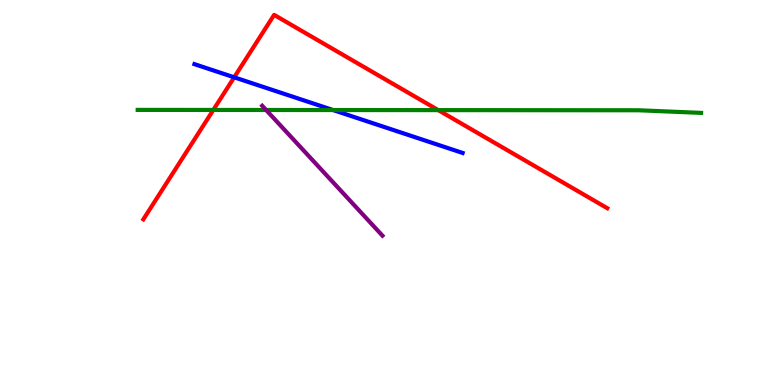[{'lines': ['blue', 'red'], 'intersections': [{'x': 3.02, 'y': 7.99}]}, {'lines': ['green', 'red'], 'intersections': [{'x': 2.75, 'y': 7.14}, {'x': 5.65, 'y': 7.14}]}, {'lines': ['purple', 'red'], 'intersections': []}, {'lines': ['blue', 'green'], 'intersections': [{'x': 4.3, 'y': 7.14}]}, {'lines': ['blue', 'purple'], 'intersections': []}, {'lines': ['green', 'purple'], 'intersections': [{'x': 3.43, 'y': 7.14}]}]